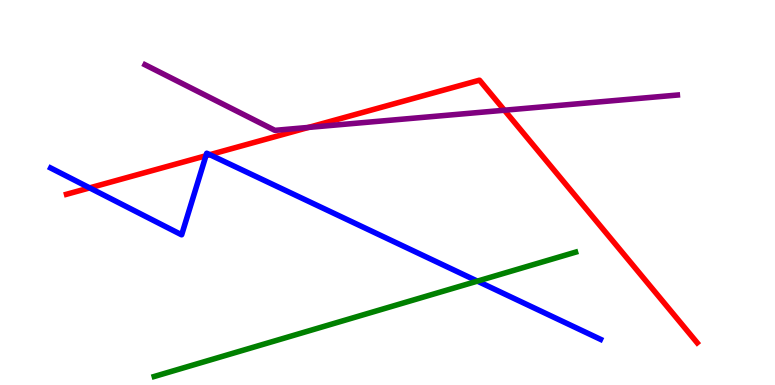[{'lines': ['blue', 'red'], 'intersections': [{'x': 1.16, 'y': 5.12}, {'x': 2.66, 'y': 5.95}, {'x': 2.71, 'y': 5.98}]}, {'lines': ['green', 'red'], 'intersections': []}, {'lines': ['purple', 'red'], 'intersections': [{'x': 3.98, 'y': 6.69}, {'x': 6.51, 'y': 7.14}]}, {'lines': ['blue', 'green'], 'intersections': [{'x': 6.16, 'y': 2.7}]}, {'lines': ['blue', 'purple'], 'intersections': []}, {'lines': ['green', 'purple'], 'intersections': []}]